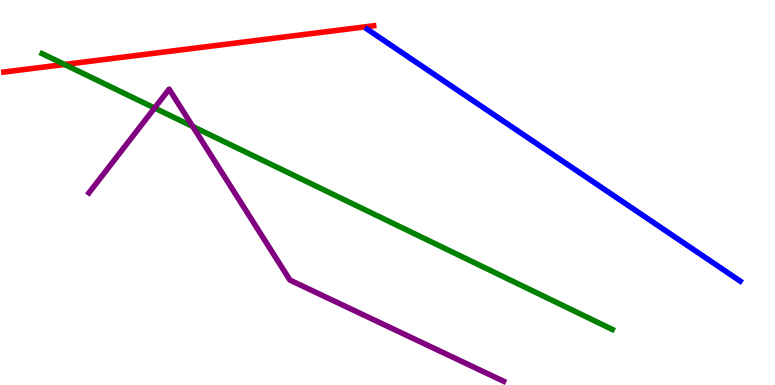[{'lines': ['blue', 'red'], 'intersections': []}, {'lines': ['green', 'red'], 'intersections': [{'x': 0.833, 'y': 8.33}]}, {'lines': ['purple', 'red'], 'intersections': []}, {'lines': ['blue', 'green'], 'intersections': []}, {'lines': ['blue', 'purple'], 'intersections': []}, {'lines': ['green', 'purple'], 'intersections': [{'x': 1.99, 'y': 7.19}, {'x': 2.49, 'y': 6.71}]}]